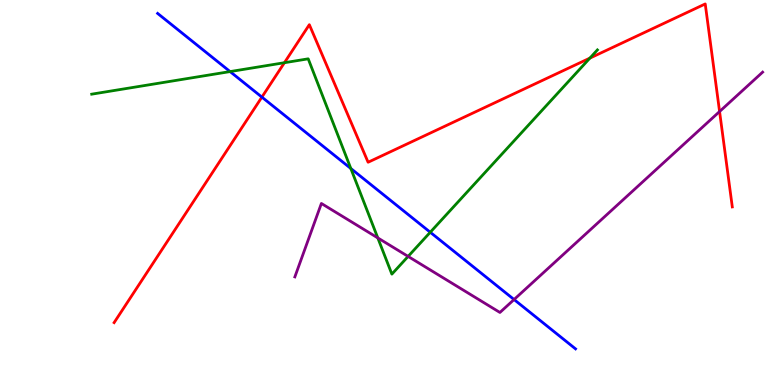[{'lines': ['blue', 'red'], 'intersections': [{'x': 3.38, 'y': 7.48}]}, {'lines': ['green', 'red'], 'intersections': [{'x': 3.67, 'y': 8.37}, {'x': 7.61, 'y': 8.49}]}, {'lines': ['purple', 'red'], 'intersections': [{'x': 9.28, 'y': 7.1}]}, {'lines': ['blue', 'green'], 'intersections': [{'x': 2.97, 'y': 8.14}, {'x': 4.53, 'y': 5.62}, {'x': 5.55, 'y': 3.97}]}, {'lines': ['blue', 'purple'], 'intersections': [{'x': 6.63, 'y': 2.22}]}, {'lines': ['green', 'purple'], 'intersections': [{'x': 4.87, 'y': 3.82}, {'x': 5.27, 'y': 3.34}]}]